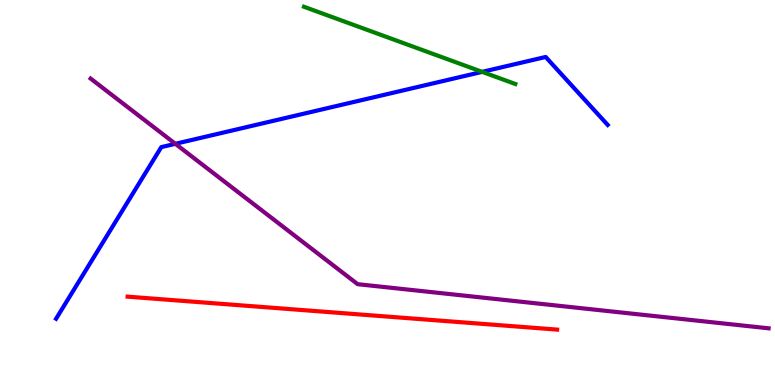[{'lines': ['blue', 'red'], 'intersections': []}, {'lines': ['green', 'red'], 'intersections': []}, {'lines': ['purple', 'red'], 'intersections': []}, {'lines': ['blue', 'green'], 'intersections': [{'x': 6.22, 'y': 8.13}]}, {'lines': ['blue', 'purple'], 'intersections': [{'x': 2.26, 'y': 6.26}]}, {'lines': ['green', 'purple'], 'intersections': []}]